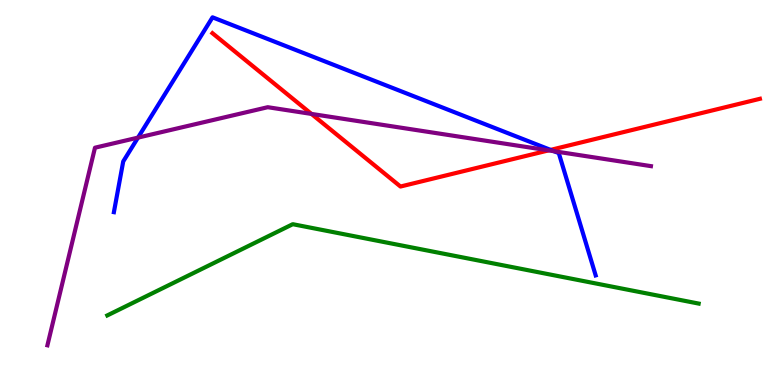[{'lines': ['blue', 'red'], 'intersections': [{'x': 7.1, 'y': 6.11}]}, {'lines': ['green', 'red'], 'intersections': []}, {'lines': ['purple', 'red'], 'intersections': [{'x': 4.02, 'y': 7.04}, {'x': 7.08, 'y': 6.09}]}, {'lines': ['blue', 'green'], 'intersections': []}, {'lines': ['blue', 'purple'], 'intersections': [{'x': 1.78, 'y': 6.43}, {'x': 7.15, 'y': 6.07}]}, {'lines': ['green', 'purple'], 'intersections': []}]